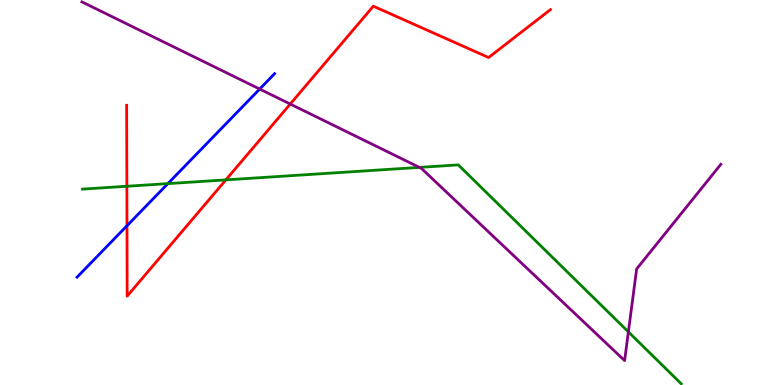[{'lines': ['blue', 'red'], 'intersections': [{'x': 1.64, 'y': 4.14}]}, {'lines': ['green', 'red'], 'intersections': [{'x': 1.64, 'y': 5.16}, {'x': 2.91, 'y': 5.33}]}, {'lines': ['purple', 'red'], 'intersections': [{'x': 3.75, 'y': 7.3}]}, {'lines': ['blue', 'green'], 'intersections': [{'x': 2.17, 'y': 5.23}]}, {'lines': ['blue', 'purple'], 'intersections': [{'x': 3.35, 'y': 7.69}]}, {'lines': ['green', 'purple'], 'intersections': [{'x': 5.41, 'y': 5.65}, {'x': 8.11, 'y': 1.38}]}]